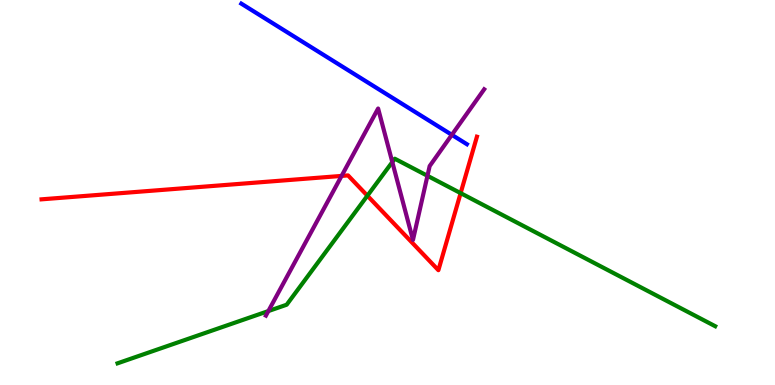[{'lines': ['blue', 'red'], 'intersections': []}, {'lines': ['green', 'red'], 'intersections': [{'x': 4.74, 'y': 4.92}, {'x': 5.94, 'y': 4.98}]}, {'lines': ['purple', 'red'], 'intersections': [{'x': 4.41, 'y': 5.43}]}, {'lines': ['blue', 'green'], 'intersections': []}, {'lines': ['blue', 'purple'], 'intersections': [{'x': 5.83, 'y': 6.5}]}, {'lines': ['green', 'purple'], 'intersections': [{'x': 3.46, 'y': 1.92}, {'x': 5.06, 'y': 5.79}, {'x': 5.52, 'y': 5.43}]}]